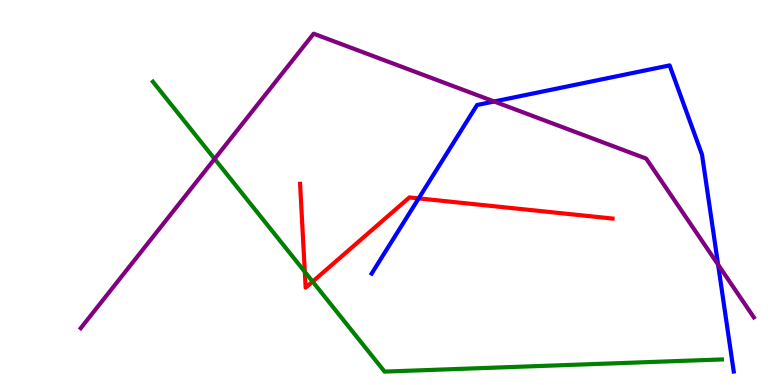[{'lines': ['blue', 'red'], 'intersections': [{'x': 5.4, 'y': 4.85}]}, {'lines': ['green', 'red'], 'intersections': [{'x': 3.93, 'y': 2.94}, {'x': 4.03, 'y': 2.69}]}, {'lines': ['purple', 'red'], 'intersections': []}, {'lines': ['blue', 'green'], 'intersections': []}, {'lines': ['blue', 'purple'], 'intersections': [{'x': 6.38, 'y': 7.36}, {'x': 9.27, 'y': 3.13}]}, {'lines': ['green', 'purple'], 'intersections': [{'x': 2.77, 'y': 5.87}]}]